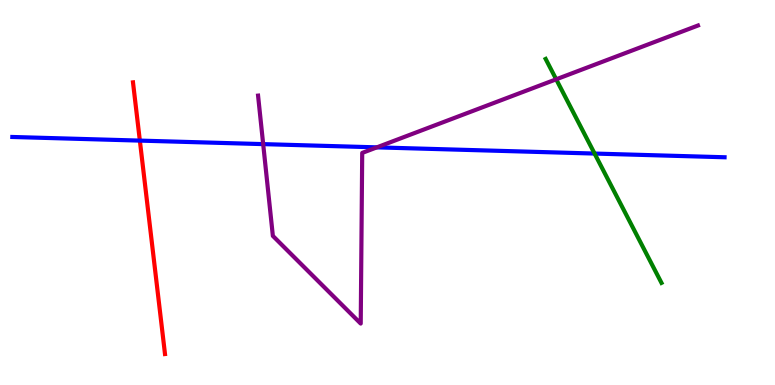[{'lines': ['blue', 'red'], 'intersections': [{'x': 1.8, 'y': 6.35}]}, {'lines': ['green', 'red'], 'intersections': []}, {'lines': ['purple', 'red'], 'intersections': []}, {'lines': ['blue', 'green'], 'intersections': [{'x': 7.67, 'y': 6.01}]}, {'lines': ['blue', 'purple'], 'intersections': [{'x': 3.4, 'y': 6.26}, {'x': 4.86, 'y': 6.17}]}, {'lines': ['green', 'purple'], 'intersections': [{'x': 7.18, 'y': 7.94}]}]